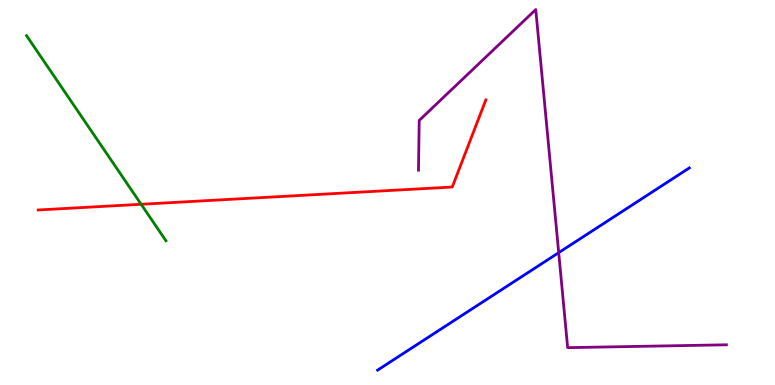[{'lines': ['blue', 'red'], 'intersections': []}, {'lines': ['green', 'red'], 'intersections': [{'x': 1.82, 'y': 4.69}]}, {'lines': ['purple', 'red'], 'intersections': []}, {'lines': ['blue', 'green'], 'intersections': []}, {'lines': ['blue', 'purple'], 'intersections': [{'x': 7.21, 'y': 3.44}]}, {'lines': ['green', 'purple'], 'intersections': []}]